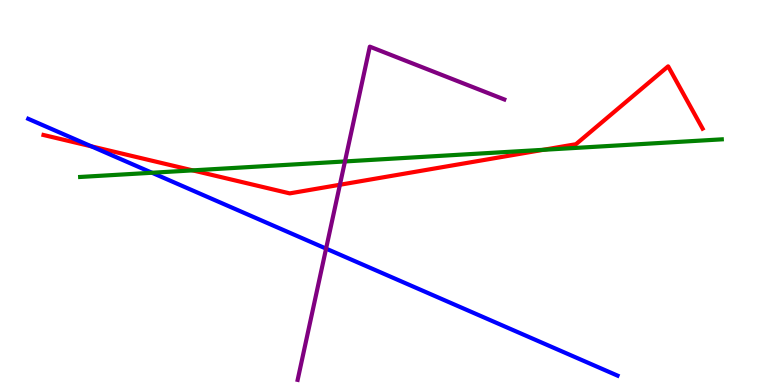[{'lines': ['blue', 'red'], 'intersections': [{'x': 1.18, 'y': 6.2}]}, {'lines': ['green', 'red'], 'intersections': [{'x': 2.49, 'y': 5.57}, {'x': 7.01, 'y': 6.11}]}, {'lines': ['purple', 'red'], 'intersections': [{'x': 4.39, 'y': 5.2}]}, {'lines': ['blue', 'green'], 'intersections': [{'x': 1.96, 'y': 5.51}]}, {'lines': ['blue', 'purple'], 'intersections': [{'x': 4.21, 'y': 3.54}]}, {'lines': ['green', 'purple'], 'intersections': [{'x': 4.45, 'y': 5.81}]}]